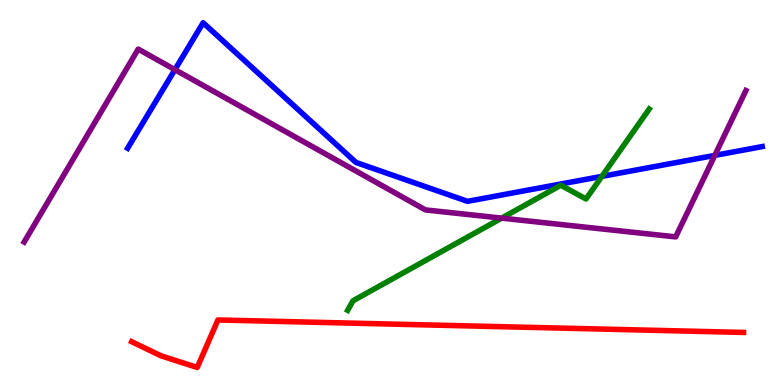[{'lines': ['blue', 'red'], 'intersections': []}, {'lines': ['green', 'red'], 'intersections': []}, {'lines': ['purple', 'red'], 'intersections': []}, {'lines': ['blue', 'green'], 'intersections': [{'x': 7.77, 'y': 5.42}]}, {'lines': ['blue', 'purple'], 'intersections': [{'x': 2.26, 'y': 8.19}, {'x': 9.22, 'y': 5.96}]}, {'lines': ['green', 'purple'], 'intersections': [{'x': 6.47, 'y': 4.33}]}]